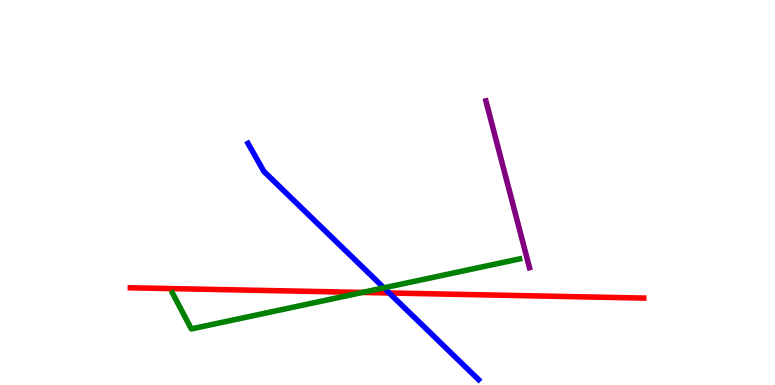[{'lines': ['blue', 'red'], 'intersections': [{'x': 5.02, 'y': 2.39}]}, {'lines': ['green', 'red'], 'intersections': [{'x': 4.68, 'y': 2.4}]}, {'lines': ['purple', 'red'], 'intersections': []}, {'lines': ['blue', 'green'], 'intersections': [{'x': 4.95, 'y': 2.52}]}, {'lines': ['blue', 'purple'], 'intersections': []}, {'lines': ['green', 'purple'], 'intersections': []}]